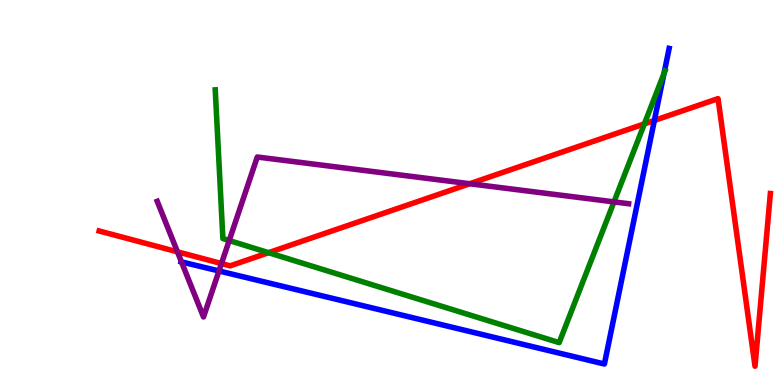[{'lines': ['blue', 'red'], 'intersections': [{'x': 8.44, 'y': 6.87}]}, {'lines': ['green', 'red'], 'intersections': [{'x': 3.47, 'y': 3.44}, {'x': 8.31, 'y': 6.78}]}, {'lines': ['purple', 'red'], 'intersections': [{'x': 2.29, 'y': 3.46}, {'x': 2.86, 'y': 3.15}, {'x': 6.06, 'y': 5.23}]}, {'lines': ['blue', 'green'], 'intersections': [{'x': 8.57, 'y': 8.09}]}, {'lines': ['blue', 'purple'], 'intersections': [{'x': 2.34, 'y': 3.2}, {'x': 2.83, 'y': 2.96}]}, {'lines': ['green', 'purple'], 'intersections': [{'x': 2.96, 'y': 3.75}, {'x': 7.92, 'y': 4.76}]}]